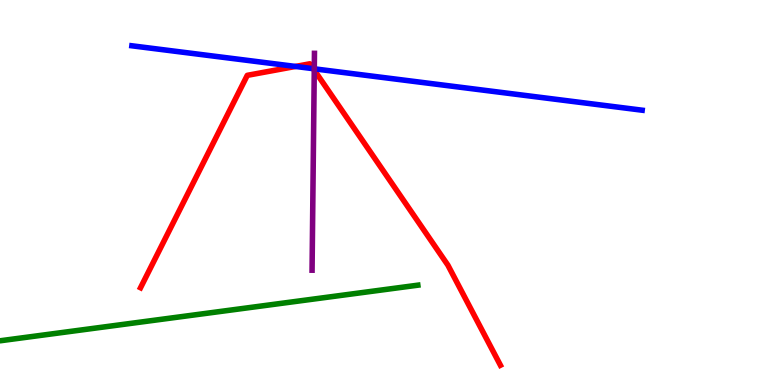[{'lines': ['blue', 'red'], 'intersections': [{'x': 3.81, 'y': 8.27}, {'x': 4.04, 'y': 8.22}]}, {'lines': ['green', 'red'], 'intersections': []}, {'lines': ['purple', 'red'], 'intersections': [{'x': 4.06, 'y': 8.18}]}, {'lines': ['blue', 'green'], 'intersections': []}, {'lines': ['blue', 'purple'], 'intersections': [{'x': 4.06, 'y': 8.21}]}, {'lines': ['green', 'purple'], 'intersections': []}]